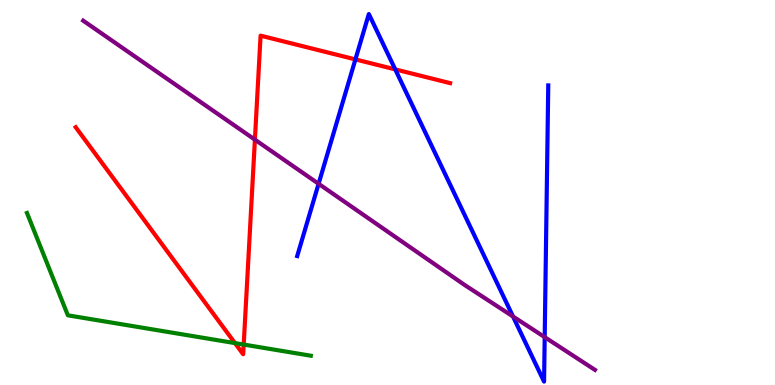[{'lines': ['blue', 'red'], 'intersections': [{'x': 4.59, 'y': 8.46}, {'x': 5.1, 'y': 8.2}]}, {'lines': ['green', 'red'], 'intersections': [{'x': 3.03, 'y': 1.09}, {'x': 3.14, 'y': 1.05}]}, {'lines': ['purple', 'red'], 'intersections': [{'x': 3.29, 'y': 6.37}]}, {'lines': ['blue', 'green'], 'intersections': []}, {'lines': ['blue', 'purple'], 'intersections': [{'x': 4.11, 'y': 5.23}, {'x': 6.62, 'y': 1.78}, {'x': 7.03, 'y': 1.24}]}, {'lines': ['green', 'purple'], 'intersections': []}]